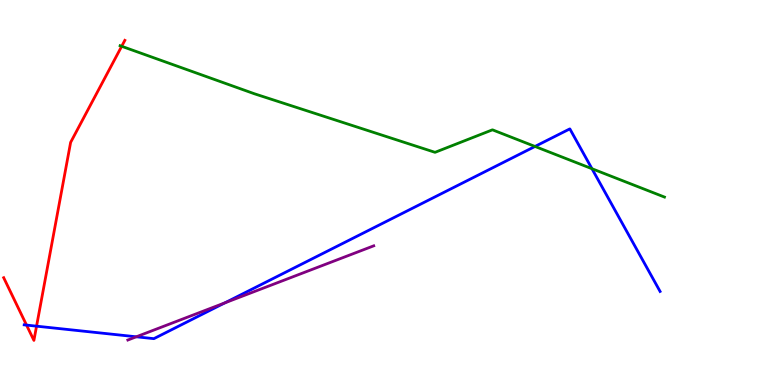[{'lines': ['blue', 'red'], 'intersections': [{'x': 0.342, 'y': 1.56}, {'x': 0.472, 'y': 1.53}]}, {'lines': ['green', 'red'], 'intersections': [{'x': 1.57, 'y': 8.8}]}, {'lines': ['purple', 'red'], 'intersections': []}, {'lines': ['blue', 'green'], 'intersections': [{'x': 6.9, 'y': 6.2}, {'x': 7.64, 'y': 5.62}]}, {'lines': ['blue', 'purple'], 'intersections': [{'x': 1.76, 'y': 1.25}, {'x': 2.9, 'y': 2.13}]}, {'lines': ['green', 'purple'], 'intersections': []}]